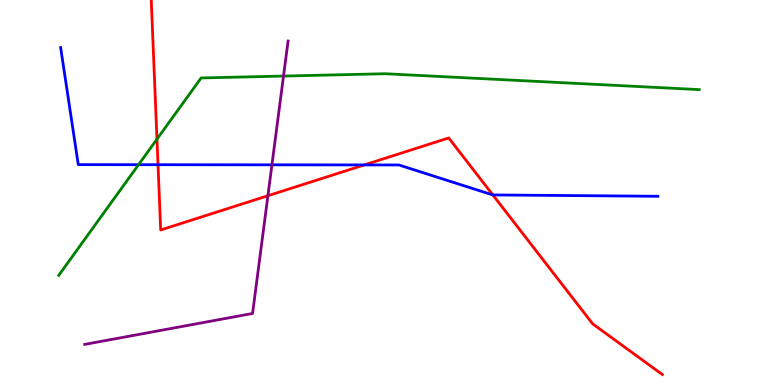[{'lines': ['blue', 'red'], 'intersections': [{'x': 2.04, 'y': 5.72}, {'x': 4.7, 'y': 5.72}, {'x': 6.36, 'y': 4.94}]}, {'lines': ['green', 'red'], 'intersections': [{'x': 2.03, 'y': 6.39}]}, {'lines': ['purple', 'red'], 'intersections': [{'x': 3.46, 'y': 4.92}]}, {'lines': ['blue', 'green'], 'intersections': [{'x': 1.79, 'y': 5.72}]}, {'lines': ['blue', 'purple'], 'intersections': [{'x': 3.51, 'y': 5.72}]}, {'lines': ['green', 'purple'], 'intersections': [{'x': 3.66, 'y': 8.02}]}]